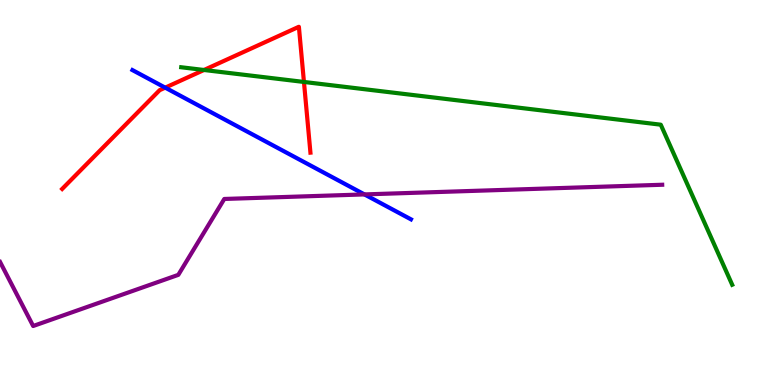[{'lines': ['blue', 'red'], 'intersections': [{'x': 2.13, 'y': 7.72}]}, {'lines': ['green', 'red'], 'intersections': [{'x': 2.63, 'y': 8.18}, {'x': 3.92, 'y': 7.87}]}, {'lines': ['purple', 'red'], 'intersections': []}, {'lines': ['blue', 'green'], 'intersections': []}, {'lines': ['blue', 'purple'], 'intersections': [{'x': 4.7, 'y': 4.95}]}, {'lines': ['green', 'purple'], 'intersections': []}]